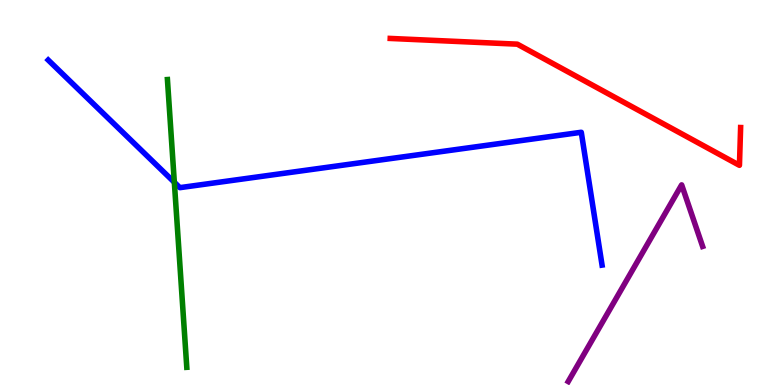[{'lines': ['blue', 'red'], 'intersections': []}, {'lines': ['green', 'red'], 'intersections': []}, {'lines': ['purple', 'red'], 'intersections': []}, {'lines': ['blue', 'green'], 'intersections': [{'x': 2.25, 'y': 5.27}]}, {'lines': ['blue', 'purple'], 'intersections': []}, {'lines': ['green', 'purple'], 'intersections': []}]